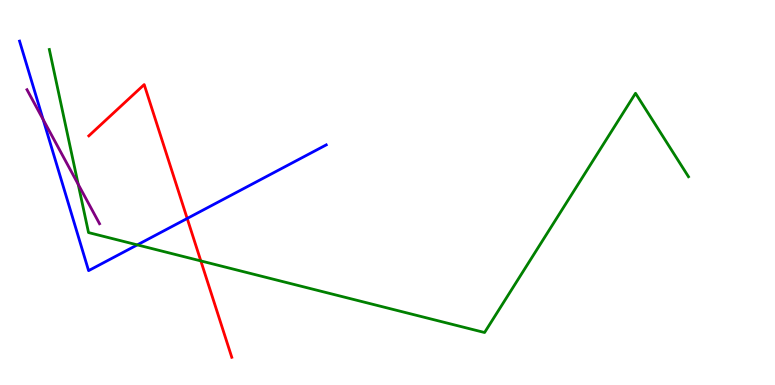[{'lines': ['blue', 'red'], 'intersections': [{'x': 2.42, 'y': 4.33}]}, {'lines': ['green', 'red'], 'intersections': [{'x': 2.59, 'y': 3.22}]}, {'lines': ['purple', 'red'], 'intersections': []}, {'lines': ['blue', 'green'], 'intersections': [{'x': 1.77, 'y': 3.64}]}, {'lines': ['blue', 'purple'], 'intersections': [{'x': 0.557, 'y': 6.9}]}, {'lines': ['green', 'purple'], 'intersections': [{'x': 1.01, 'y': 5.21}]}]